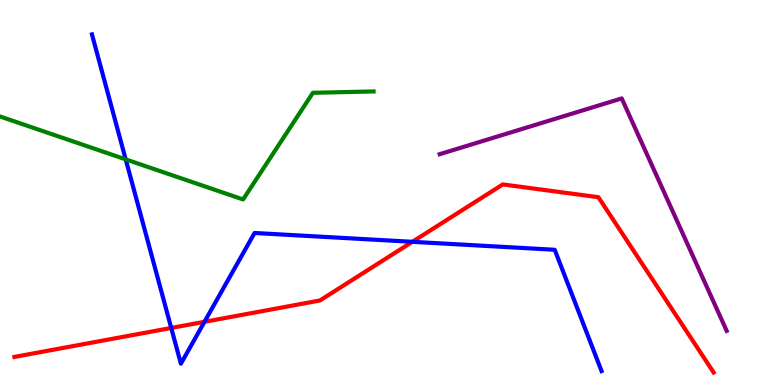[{'lines': ['blue', 'red'], 'intersections': [{'x': 2.21, 'y': 1.48}, {'x': 2.64, 'y': 1.64}, {'x': 5.32, 'y': 3.72}]}, {'lines': ['green', 'red'], 'intersections': []}, {'lines': ['purple', 'red'], 'intersections': []}, {'lines': ['blue', 'green'], 'intersections': [{'x': 1.62, 'y': 5.86}]}, {'lines': ['blue', 'purple'], 'intersections': []}, {'lines': ['green', 'purple'], 'intersections': []}]